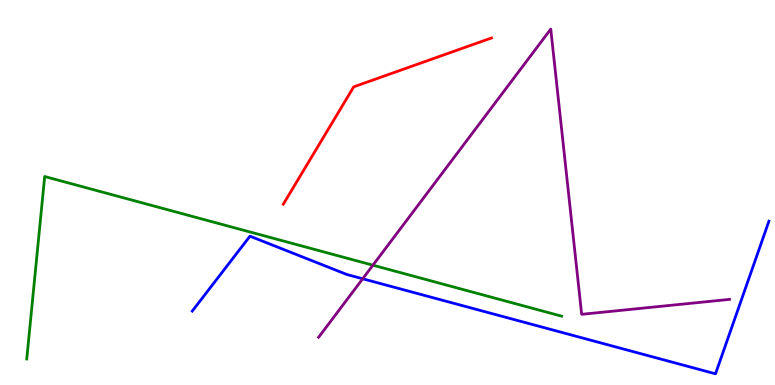[{'lines': ['blue', 'red'], 'intersections': []}, {'lines': ['green', 'red'], 'intersections': []}, {'lines': ['purple', 'red'], 'intersections': []}, {'lines': ['blue', 'green'], 'intersections': []}, {'lines': ['blue', 'purple'], 'intersections': [{'x': 4.68, 'y': 2.76}]}, {'lines': ['green', 'purple'], 'intersections': [{'x': 4.81, 'y': 3.11}]}]